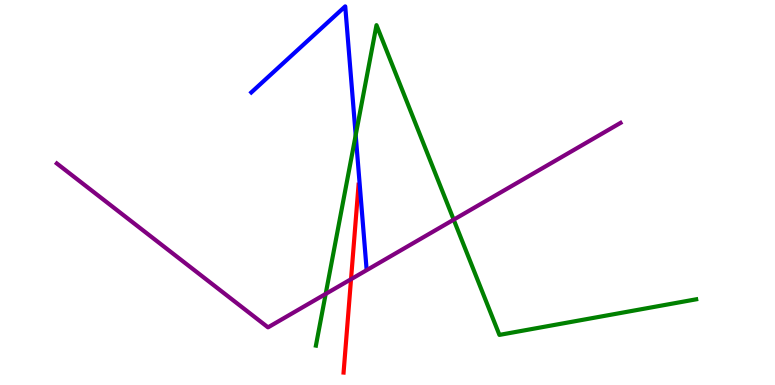[{'lines': ['blue', 'red'], 'intersections': []}, {'lines': ['green', 'red'], 'intersections': []}, {'lines': ['purple', 'red'], 'intersections': [{'x': 4.53, 'y': 2.75}]}, {'lines': ['blue', 'green'], 'intersections': [{'x': 4.59, 'y': 6.49}]}, {'lines': ['blue', 'purple'], 'intersections': []}, {'lines': ['green', 'purple'], 'intersections': [{'x': 4.2, 'y': 2.37}, {'x': 5.85, 'y': 4.29}]}]